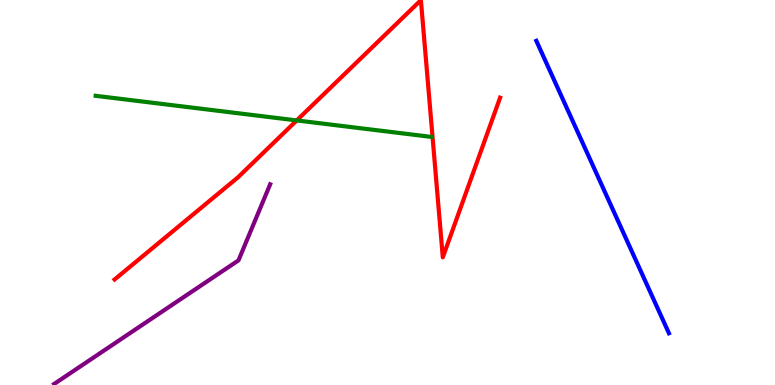[{'lines': ['blue', 'red'], 'intersections': []}, {'lines': ['green', 'red'], 'intersections': [{'x': 3.83, 'y': 6.87}]}, {'lines': ['purple', 'red'], 'intersections': []}, {'lines': ['blue', 'green'], 'intersections': []}, {'lines': ['blue', 'purple'], 'intersections': []}, {'lines': ['green', 'purple'], 'intersections': []}]